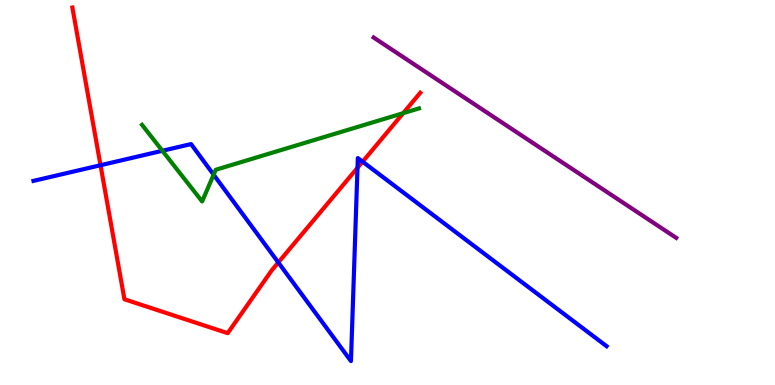[{'lines': ['blue', 'red'], 'intersections': [{'x': 1.3, 'y': 5.71}, {'x': 3.59, 'y': 3.18}, {'x': 4.61, 'y': 5.64}, {'x': 4.68, 'y': 5.8}]}, {'lines': ['green', 'red'], 'intersections': [{'x': 5.2, 'y': 7.06}]}, {'lines': ['purple', 'red'], 'intersections': []}, {'lines': ['blue', 'green'], 'intersections': [{'x': 2.1, 'y': 6.08}, {'x': 2.76, 'y': 5.46}]}, {'lines': ['blue', 'purple'], 'intersections': []}, {'lines': ['green', 'purple'], 'intersections': []}]